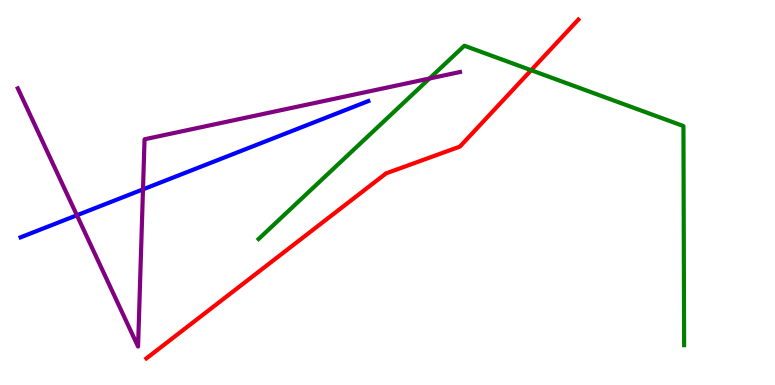[{'lines': ['blue', 'red'], 'intersections': []}, {'lines': ['green', 'red'], 'intersections': [{'x': 6.85, 'y': 8.18}]}, {'lines': ['purple', 'red'], 'intersections': []}, {'lines': ['blue', 'green'], 'intersections': []}, {'lines': ['blue', 'purple'], 'intersections': [{'x': 0.992, 'y': 4.41}, {'x': 1.85, 'y': 5.08}]}, {'lines': ['green', 'purple'], 'intersections': [{'x': 5.54, 'y': 7.96}]}]